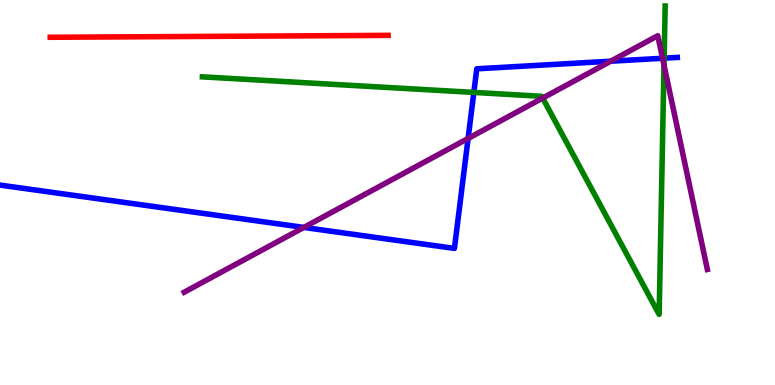[{'lines': ['blue', 'red'], 'intersections': []}, {'lines': ['green', 'red'], 'intersections': []}, {'lines': ['purple', 'red'], 'intersections': []}, {'lines': ['blue', 'green'], 'intersections': [{'x': 6.11, 'y': 7.6}, {'x': 8.57, 'y': 8.49}]}, {'lines': ['blue', 'purple'], 'intersections': [{'x': 3.92, 'y': 4.09}, {'x': 6.04, 'y': 6.4}, {'x': 7.88, 'y': 8.41}, {'x': 8.55, 'y': 8.49}]}, {'lines': ['green', 'purple'], 'intersections': [{'x': 7.0, 'y': 7.45}, {'x': 8.57, 'y': 8.31}]}]